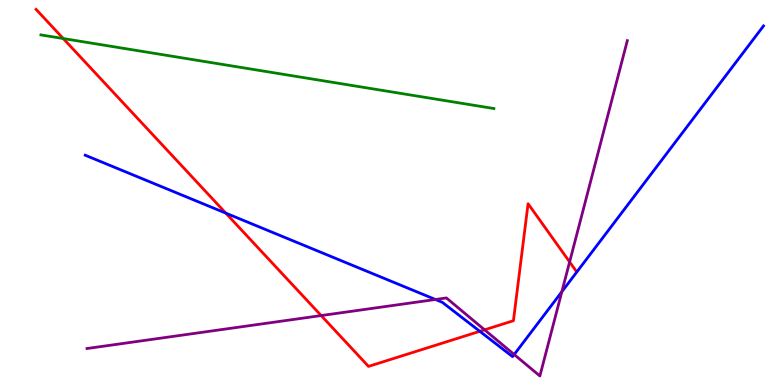[{'lines': ['blue', 'red'], 'intersections': [{'x': 2.91, 'y': 4.46}, {'x': 6.19, 'y': 1.39}]}, {'lines': ['green', 'red'], 'intersections': [{'x': 0.816, 'y': 9.0}]}, {'lines': ['purple', 'red'], 'intersections': [{'x': 4.14, 'y': 1.8}, {'x': 6.25, 'y': 1.43}, {'x': 7.35, 'y': 3.2}]}, {'lines': ['blue', 'green'], 'intersections': []}, {'lines': ['blue', 'purple'], 'intersections': [{'x': 5.62, 'y': 2.22}, {'x': 6.63, 'y': 0.792}, {'x': 7.25, 'y': 2.42}]}, {'lines': ['green', 'purple'], 'intersections': []}]